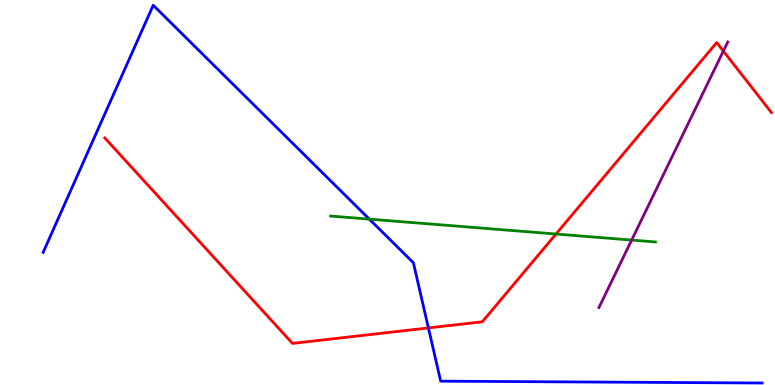[{'lines': ['blue', 'red'], 'intersections': [{'x': 5.53, 'y': 1.48}]}, {'lines': ['green', 'red'], 'intersections': [{'x': 7.17, 'y': 3.92}]}, {'lines': ['purple', 'red'], 'intersections': [{'x': 9.33, 'y': 8.67}]}, {'lines': ['blue', 'green'], 'intersections': [{'x': 4.77, 'y': 4.31}]}, {'lines': ['blue', 'purple'], 'intersections': []}, {'lines': ['green', 'purple'], 'intersections': [{'x': 8.15, 'y': 3.76}]}]